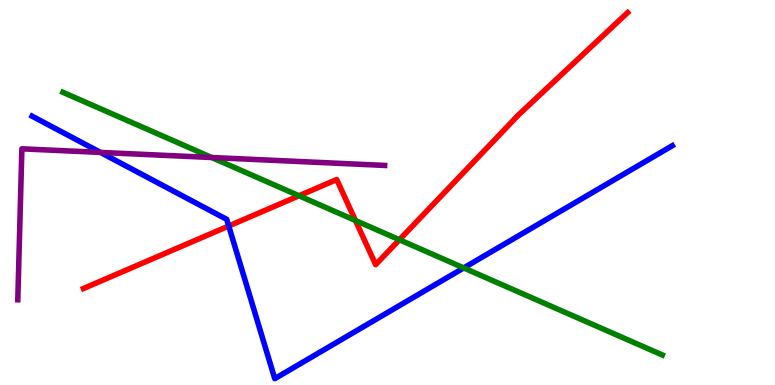[{'lines': ['blue', 'red'], 'intersections': [{'x': 2.95, 'y': 4.13}]}, {'lines': ['green', 'red'], 'intersections': [{'x': 3.86, 'y': 4.92}, {'x': 4.59, 'y': 4.27}, {'x': 5.15, 'y': 3.77}]}, {'lines': ['purple', 'red'], 'intersections': []}, {'lines': ['blue', 'green'], 'intersections': [{'x': 5.98, 'y': 3.04}]}, {'lines': ['blue', 'purple'], 'intersections': [{'x': 1.3, 'y': 6.04}]}, {'lines': ['green', 'purple'], 'intersections': [{'x': 2.73, 'y': 5.91}]}]